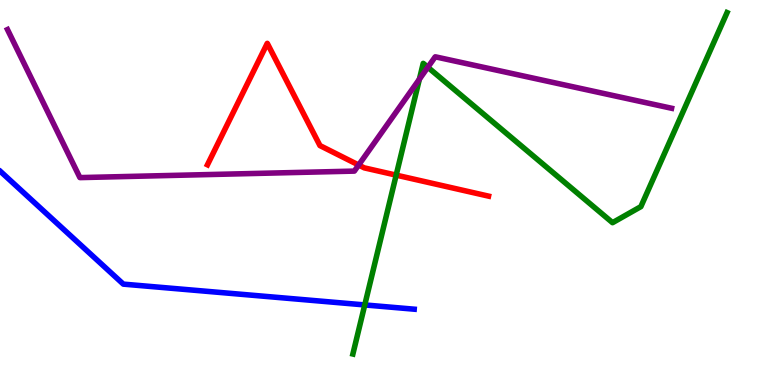[{'lines': ['blue', 'red'], 'intersections': []}, {'lines': ['green', 'red'], 'intersections': [{'x': 5.11, 'y': 5.45}]}, {'lines': ['purple', 'red'], 'intersections': [{'x': 4.63, 'y': 5.71}]}, {'lines': ['blue', 'green'], 'intersections': [{'x': 4.71, 'y': 2.08}]}, {'lines': ['blue', 'purple'], 'intersections': []}, {'lines': ['green', 'purple'], 'intersections': [{'x': 5.41, 'y': 7.94}, {'x': 5.52, 'y': 8.25}]}]